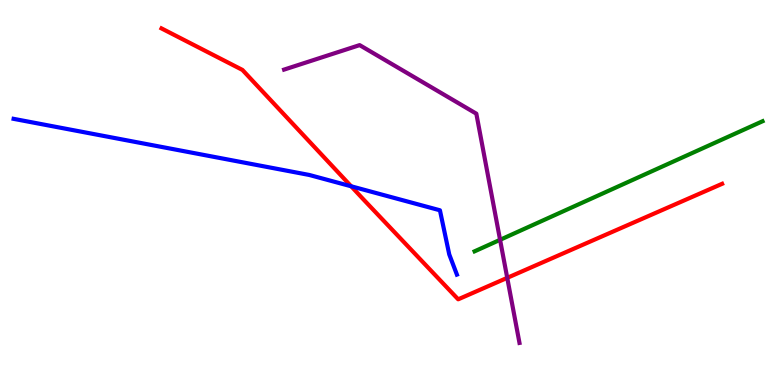[{'lines': ['blue', 'red'], 'intersections': [{'x': 4.53, 'y': 5.16}]}, {'lines': ['green', 'red'], 'intersections': []}, {'lines': ['purple', 'red'], 'intersections': [{'x': 6.54, 'y': 2.78}]}, {'lines': ['blue', 'green'], 'intersections': []}, {'lines': ['blue', 'purple'], 'intersections': []}, {'lines': ['green', 'purple'], 'intersections': [{'x': 6.45, 'y': 3.77}]}]